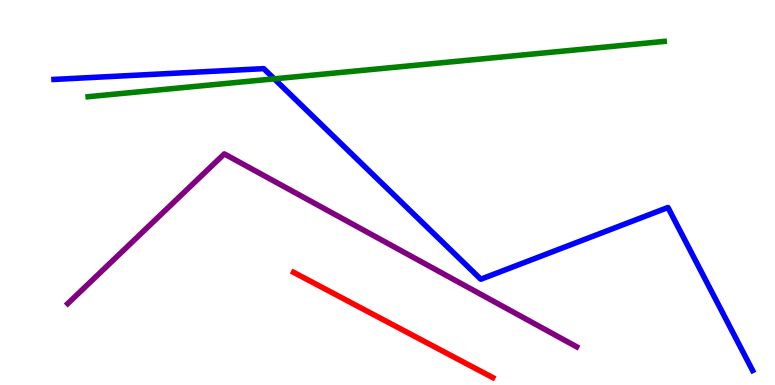[{'lines': ['blue', 'red'], 'intersections': []}, {'lines': ['green', 'red'], 'intersections': []}, {'lines': ['purple', 'red'], 'intersections': []}, {'lines': ['blue', 'green'], 'intersections': [{'x': 3.54, 'y': 7.95}]}, {'lines': ['blue', 'purple'], 'intersections': []}, {'lines': ['green', 'purple'], 'intersections': []}]